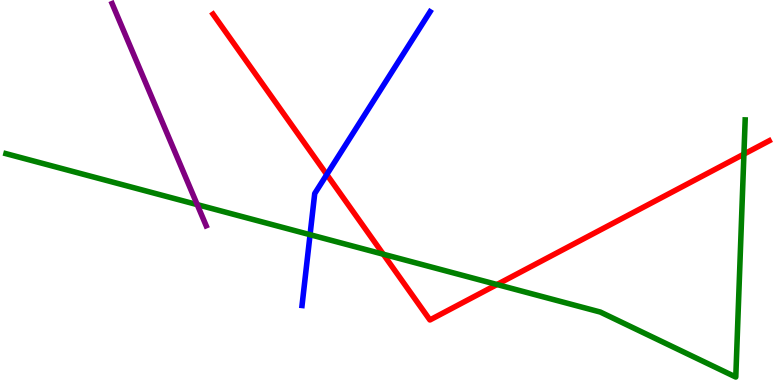[{'lines': ['blue', 'red'], 'intersections': [{'x': 4.22, 'y': 5.47}]}, {'lines': ['green', 'red'], 'intersections': [{'x': 4.95, 'y': 3.4}, {'x': 6.41, 'y': 2.61}, {'x': 9.6, 'y': 6.0}]}, {'lines': ['purple', 'red'], 'intersections': []}, {'lines': ['blue', 'green'], 'intersections': [{'x': 4.0, 'y': 3.9}]}, {'lines': ['blue', 'purple'], 'intersections': []}, {'lines': ['green', 'purple'], 'intersections': [{'x': 2.54, 'y': 4.69}]}]